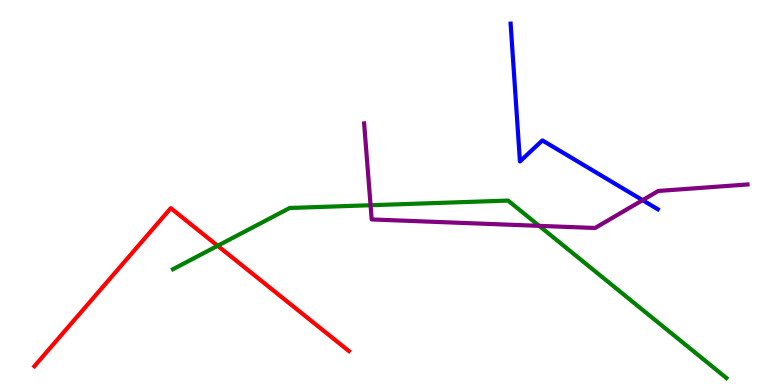[{'lines': ['blue', 'red'], 'intersections': []}, {'lines': ['green', 'red'], 'intersections': [{'x': 2.81, 'y': 3.62}]}, {'lines': ['purple', 'red'], 'intersections': []}, {'lines': ['blue', 'green'], 'intersections': []}, {'lines': ['blue', 'purple'], 'intersections': [{'x': 8.29, 'y': 4.8}]}, {'lines': ['green', 'purple'], 'intersections': [{'x': 4.78, 'y': 4.67}, {'x': 6.96, 'y': 4.13}]}]